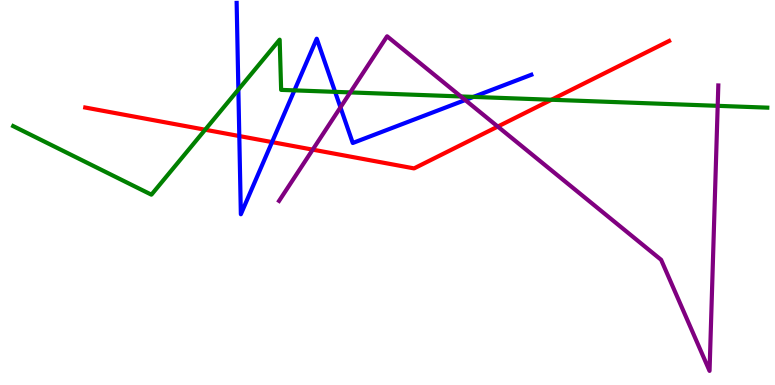[{'lines': ['blue', 'red'], 'intersections': [{'x': 3.09, 'y': 6.47}, {'x': 3.51, 'y': 6.31}]}, {'lines': ['green', 'red'], 'intersections': [{'x': 2.65, 'y': 6.63}, {'x': 7.12, 'y': 7.41}]}, {'lines': ['purple', 'red'], 'intersections': [{'x': 4.04, 'y': 6.11}, {'x': 6.42, 'y': 6.71}]}, {'lines': ['blue', 'green'], 'intersections': [{'x': 3.08, 'y': 7.67}, {'x': 3.8, 'y': 7.65}, {'x': 4.32, 'y': 7.61}, {'x': 6.11, 'y': 7.48}]}, {'lines': ['blue', 'purple'], 'intersections': [{'x': 4.39, 'y': 7.21}, {'x': 6.0, 'y': 7.4}]}, {'lines': ['green', 'purple'], 'intersections': [{'x': 4.52, 'y': 7.6}, {'x': 5.95, 'y': 7.49}, {'x': 9.26, 'y': 7.25}]}]